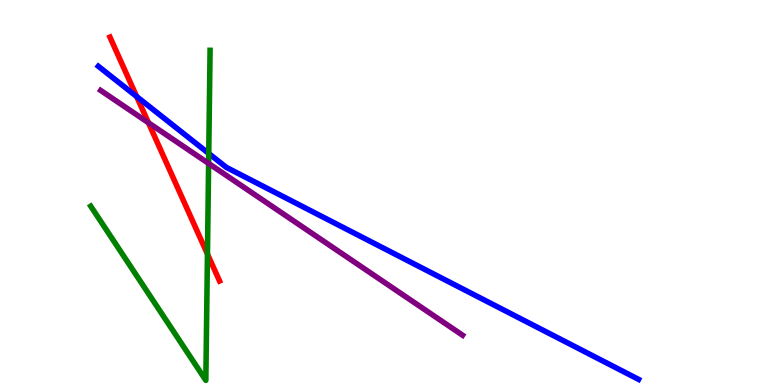[{'lines': ['blue', 'red'], 'intersections': [{'x': 1.76, 'y': 7.49}]}, {'lines': ['green', 'red'], 'intersections': [{'x': 2.68, 'y': 3.4}]}, {'lines': ['purple', 'red'], 'intersections': [{'x': 1.92, 'y': 6.81}]}, {'lines': ['blue', 'green'], 'intersections': [{'x': 2.69, 'y': 6.01}]}, {'lines': ['blue', 'purple'], 'intersections': []}, {'lines': ['green', 'purple'], 'intersections': [{'x': 2.69, 'y': 5.75}]}]